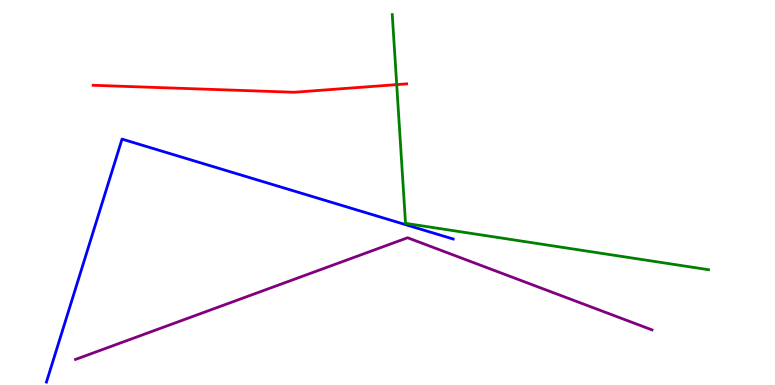[{'lines': ['blue', 'red'], 'intersections': []}, {'lines': ['green', 'red'], 'intersections': [{'x': 5.12, 'y': 7.8}]}, {'lines': ['purple', 'red'], 'intersections': []}, {'lines': ['blue', 'green'], 'intersections': []}, {'lines': ['blue', 'purple'], 'intersections': []}, {'lines': ['green', 'purple'], 'intersections': []}]